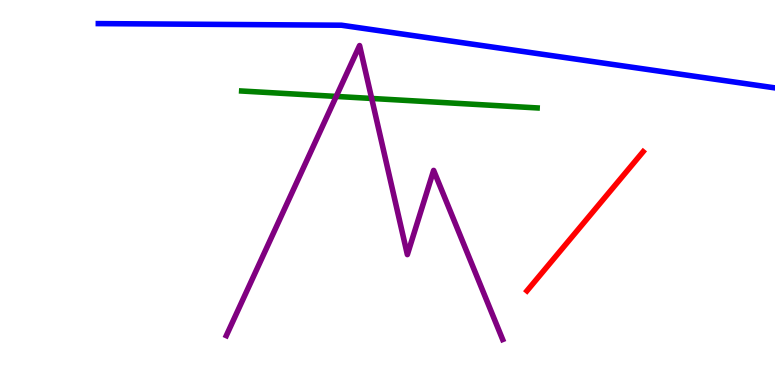[{'lines': ['blue', 'red'], 'intersections': []}, {'lines': ['green', 'red'], 'intersections': []}, {'lines': ['purple', 'red'], 'intersections': []}, {'lines': ['blue', 'green'], 'intersections': []}, {'lines': ['blue', 'purple'], 'intersections': []}, {'lines': ['green', 'purple'], 'intersections': [{'x': 4.34, 'y': 7.5}, {'x': 4.8, 'y': 7.44}]}]